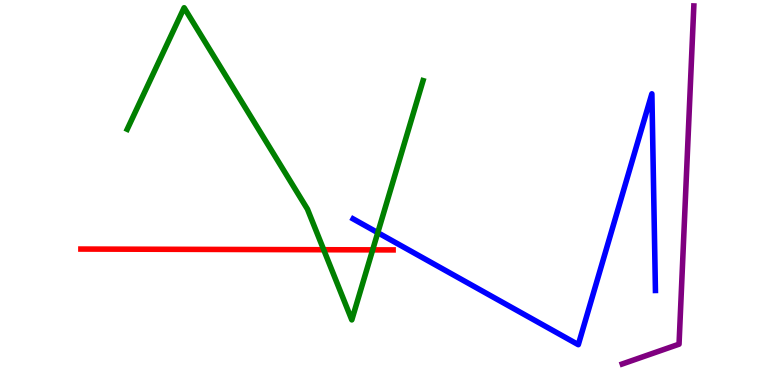[{'lines': ['blue', 'red'], 'intersections': []}, {'lines': ['green', 'red'], 'intersections': [{'x': 4.18, 'y': 3.51}, {'x': 4.81, 'y': 3.51}]}, {'lines': ['purple', 'red'], 'intersections': []}, {'lines': ['blue', 'green'], 'intersections': [{'x': 4.87, 'y': 3.96}]}, {'lines': ['blue', 'purple'], 'intersections': []}, {'lines': ['green', 'purple'], 'intersections': []}]